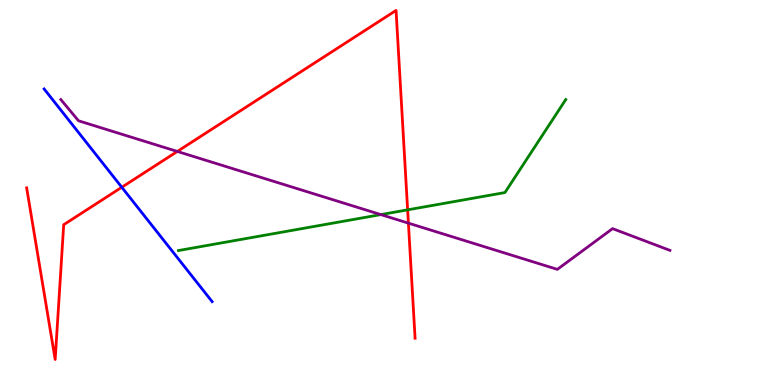[{'lines': ['blue', 'red'], 'intersections': [{'x': 1.57, 'y': 5.14}]}, {'lines': ['green', 'red'], 'intersections': [{'x': 5.26, 'y': 4.55}]}, {'lines': ['purple', 'red'], 'intersections': [{'x': 2.29, 'y': 6.07}, {'x': 5.27, 'y': 4.2}]}, {'lines': ['blue', 'green'], 'intersections': []}, {'lines': ['blue', 'purple'], 'intersections': []}, {'lines': ['green', 'purple'], 'intersections': [{'x': 4.91, 'y': 4.43}]}]